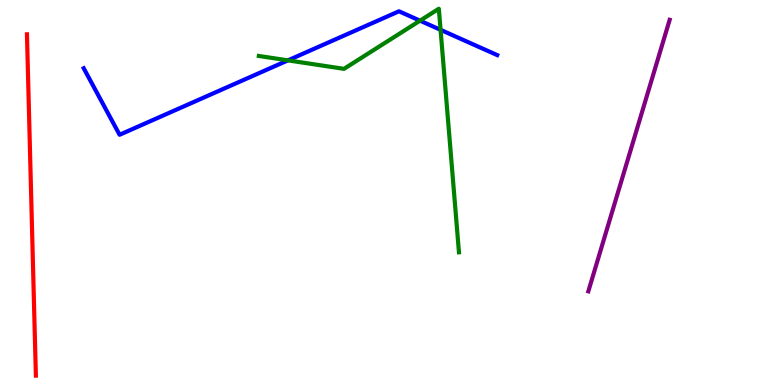[{'lines': ['blue', 'red'], 'intersections': []}, {'lines': ['green', 'red'], 'intersections': []}, {'lines': ['purple', 'red'], 'intersections': []}, {'lines': ['blue', 'green'], 'intersections': [{'x': 3.72, 'y': 8.43}, {'x': 5.42, 'y': 9.46}, {'x': 5.68, 'y': 9.22}]}, {'lines': ['blue', 'purple'], 'intersections': []}, {'lines': ['green', 'purple'], 'intersections': []}]